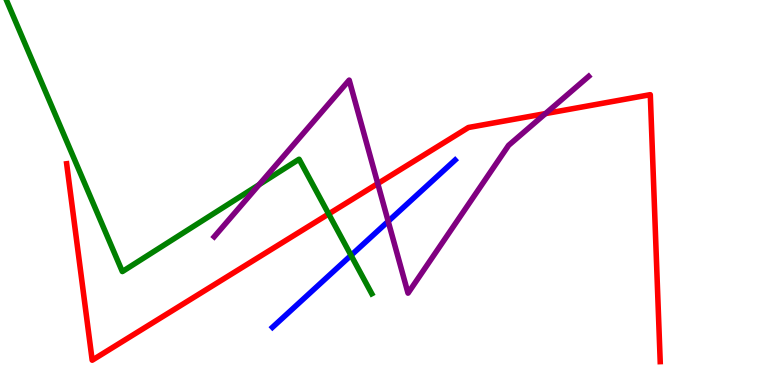[{'lines': ['blue', 'red'], 'intersections': []}, {'lines': ['green', 'red'], 'intersections': [{'x': 4.24, 'y': 4.44}]}, {'lines': ['purple', 'red'], 'intersections': [{'x': 4.87, 'y': 5.23}, {'x': 7.04, 'y': 7.05}]}, {'lines': ['blue', 'green'], 'intersections': [{'x': 4.53, 'y': 3.37}]}, {'lines': ['blue', 'purple'], 'intersections': [{'x': 5.01, 'y': 4.25}]}, {'lines': ['green', 'purple'], 'intersections': [{'x': 3.34, 'y': 5.2}]}]